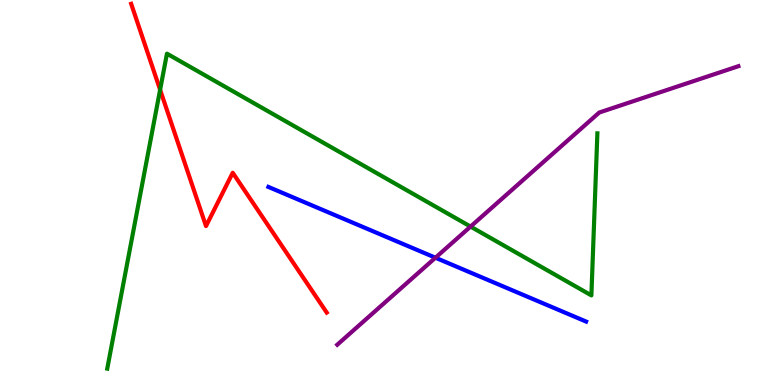[{'lines': ['blue', 'red'], 'intersections': []}, {'lines': ['green', 'red'], 'intersections': [{'x': 2.07, 'y': 7.67}]}, {'lines': ['purple', 'red'], 'intersections': []}, {'lines': ['blue', 'green'], 'intersections': []}, {'lines': ['blue', 'purple'], 'intersections': [{'x': 5.62, 'y': 3.31}]}, {'lines': ['green', 'purple'], 'intersections': [{'x': 6.07, 'y': 4.11}]}]